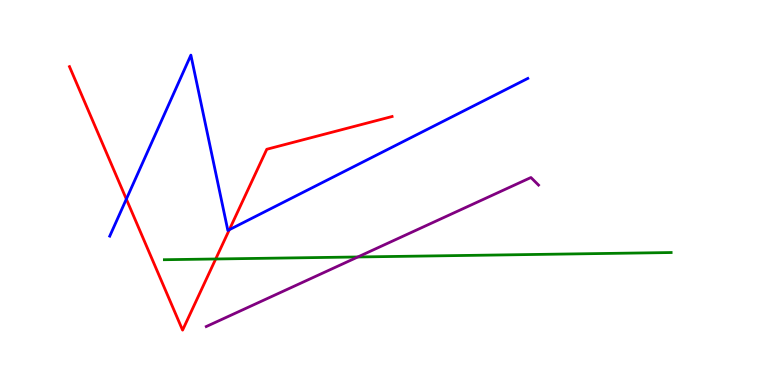[{'lines': ['blue', 'red'], 'intersections': [{'x': 1.63, 'y': 4.83}, {'x': 2.96, 'y': 4.03}]}, {'lines': ['green', 'red'], 'intersections': [{'x': 2.78, 'y': 3.27}]}, {'lines': ['purple', 'red'], 'intersections': []}, {'lines': ['blue', 'green'], 'intersections': []}, {'lines': ['blue', 'purple'], 'intersections': []}, {'lines': ['green', 'purple'], 'intersections': [{'x': 4.62, 'y': 3.33}]}]